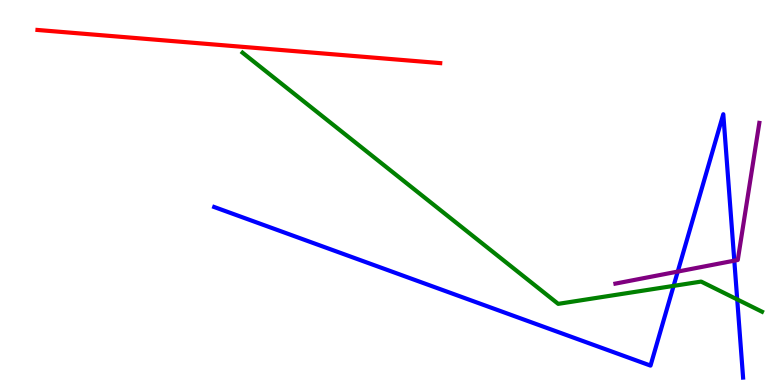[{'lines': ['blue', 'red'], 'intersections': []}, {'lines': ['green', 'red'], 'intersections': []}, {'lines': ['purple', 'red'], 'intersections': []}, {'lines': ['blue', 'green'], 'intersections': [{'x': 8.69, 'y': 2.57}, {'x': 9.51, 'y': 2.22}]}, {'lines': ['blue', 'purple'], 'intersections': [{'x': 8.75, 'y': 2.95}, {'x': 9.47, 'y': 3.23}]}, {'lines': ['green', 'purple'], 'intersections': []}]